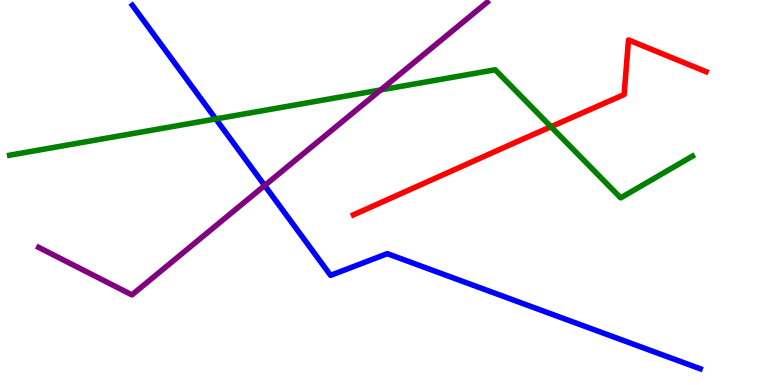[{'lines': ['blue', 'red'], 'intersections': []}, {'lines': ['green', 'red'], 'intersections': [{'x': 7.11, 'y': 6.71}]}, {'lines': ['purple', 'red'], 'intersections': []}, {'lines': ['blue', 'green'], 'intersections': [{'x': 2.78, 'y': 6.91}]}, {'lines': ['blue', 'purple'], 'intersections': [{'x': 3.42, 'y': 5.18}]}, {'lines': ['green', 'purple'], 'intersections': [{'x': 4.91, 'y': 7.66}]}]